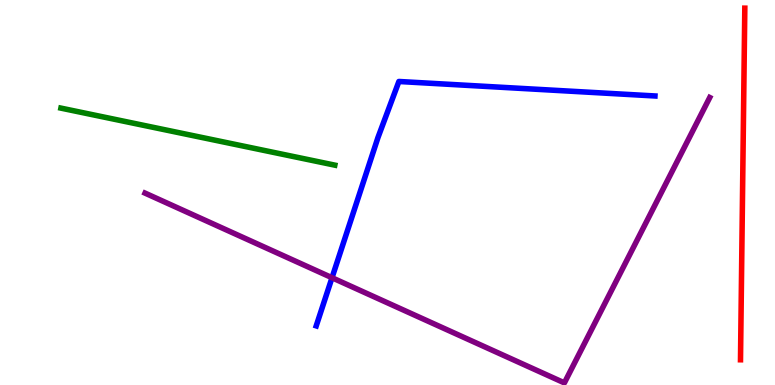[{'lines': ['blue', 'red'], 'intersections': []}, {'lines': ['green', 'red'], 'intersections': []}, {'lines': ['purple', 'red'], 'intersections': []}, {'lines': ['blue', 'green'], 'intersections': []}, {'lines': ['blue', 'purple'], 'intersections': [{'x': 4.28, 'y': 2.79}]}, {'lines': ['green', 'purple'], 'intersections': []}]